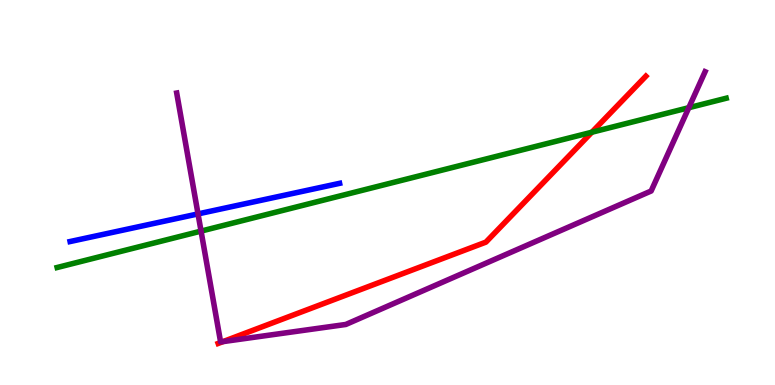[{'lines': ['blue', 'red'], 'intersections': []}, {'lines': ['green', 'red'], 'intersections': [{'x': 7.64, 'y': 6.57}]}, {'lines': ['purple', 'red'], 'intersections': [{'x': 2.88, 'y': 1.13}]}, {'lines': ['blue', 'green'], 'intersections': []}, {'lines': ['blue', 'purple'], 'intersections': [{'x': 2.56, 'y': 4.44}]}, {'lines': ['green', 'purple'], 'intersections': [{'x': 2.59, 'y': 4.0}, {'x': 8.89, 'y': 7.2}]}]